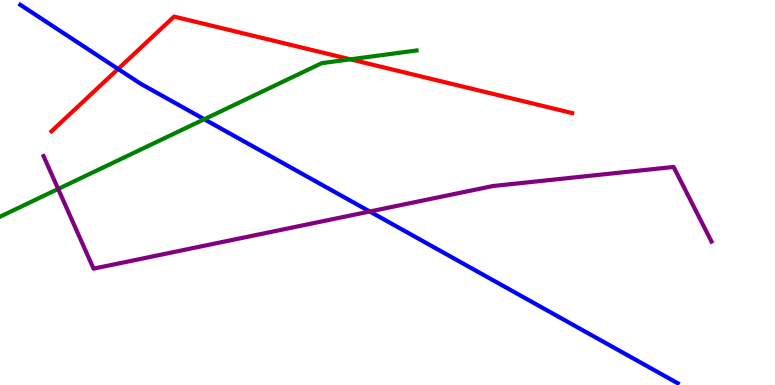[{'lines': ['blue', 'red'], 'intersections': [{'x': 1.52, 'y': 8.21}]}, {'lines': ['green', 'red'], 'intersections': [{'x': 4.52, 'y': 8.46}]}, {'lines': ['purple', 'red'], 'intersections': []}, {'lines': ['blue', 'green'], 'intersections': [{'x': 2.64, 'y': 6.9}]}, {'lines': ['blue', 'purple'], 'intersections': [{'x': 4.77, 'y': 4.51}]}, {'lines': ['green', 'purple'], 'intersections': [{'x': 0.75, 'y': 5.09}]}]